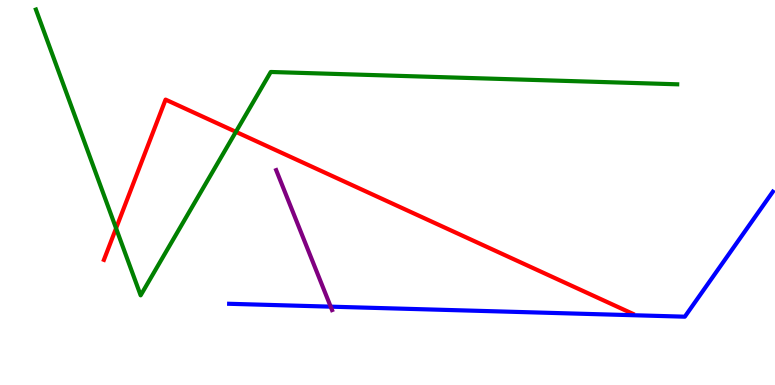[{'lines': ['blue', 'red'], 'intersections': []}, {'lines': ['green', 'red'], 'intersections': [{'x': 1.5, 'y': 4.07}, {'x': 3.04, 'y': 6.58}]}, {'lines': ['purple', 'red'], 'intersections': []}, {'lines': ['blue', 'green'], 'intersections': []}, {'lines': ['blue', 'purple'], 'intersections': [{'x': 4.27, 'y': 2.03}]}, {'lines': ['green', 'purple'], 'intersections': []}]